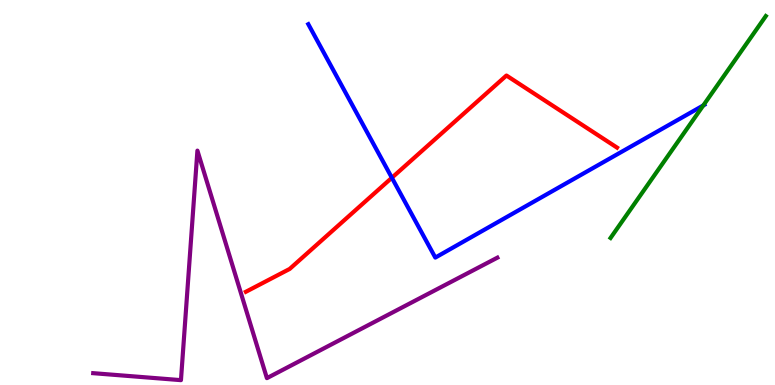[{'lines': ['blue', 'red'], 'intersections': [{'x': 5.06, 'y': 5.38}]}, {'lines': ['green', 'red'], 'intersections': []}, {'lines': ['purple', 'red'], 'intersections': []}, {'lines': ['blue', 'green'], 'intersections': [{'x': 9.07, 'y': 7.26}]}, {'lines': ['blue', 'purple'], 'intersections': []}, {'lines': ['green', 'purple'], 'intersections': []}]